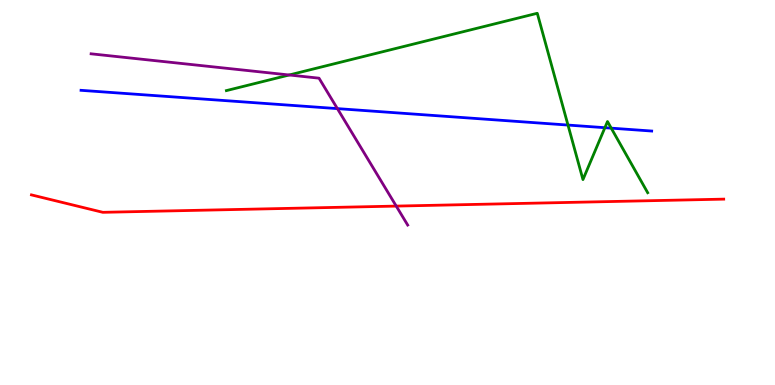[{'lines': ['blue', 'red'], 'intersections': []}, {'lines': ['green', 'red'], 'intersections': []}, {'lines': ['purple', 'red'], 'intersections': [{'x': 5.11, 'y': 4.65}]}, {'lines': ['blue', 'green'], 'intersections': [{'x': 7.33, 'y': 6.75}, {'x': 7.8, 'y': 6.68}, {'x': 7.89, 'y': 6.67}]}, {'lines': ['blue', 'purple'], 'intersections': [{'x': 4.35, 'y': 7.18}]}, {'lines': ['green', 'purple'], 'intersections': [{'x': 3.73, 'y': 8.05}]}]